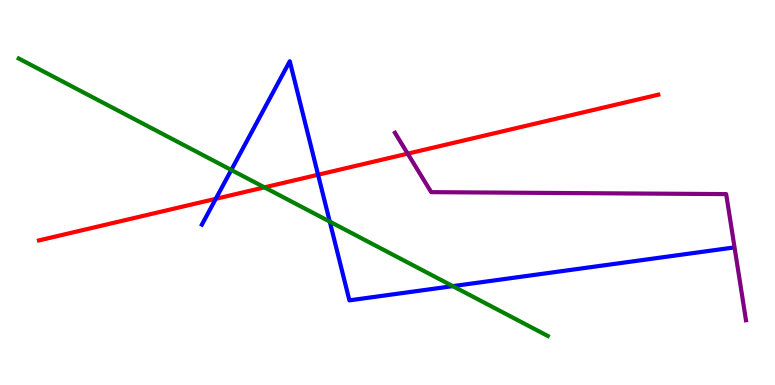[{'lines': ['blue', 'red'], 'intersections': [{'x': 2.78, 'y': 4.84}, {'x': 4.1, 'y': 5.46}]}, {'lines': ['green', 'red'], 'intersections': [{'x': 3.41, 'y': 5.13}]}, {'lines': ['purple', 'red'], 'intersections': [{'x': 5.26, 'y': 6.01}]}, {'lines': ['blue', 'green'], 'intersections': [{'x': 2.98, 'y': 5.59}, {'x': 4.26, 'y': 4.24}, {'x': 5.84, 'y': 2.57}]}, {'lines': ['blue', 'purple'], 'intersections': []}, {'lines': ['green', 'purple'], 'intersections': []}]